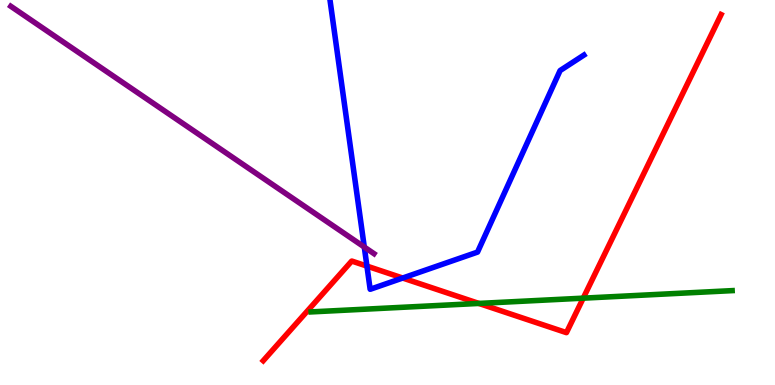[{'lines': ['blue', 'red'], 'intersections': [{'x': 4.73, 'y': 3.09}, {'x': 5.2, 'y': 2.78}]}, {'lines': ['green', 'red'], 'intersections': [{'x': 6.18, 'y': 2.12}, {'x': 7.53, 'y': 2.26}]}, {'lines': ['purple', 'red'], 'intersections': []}, {'lines': ['blue', 'green'], 'intersections': []}, {'lines': ['blue', 'purple'], 'intersections': [{'x': 4.7, 'y': 3.58}]}, {'lines': ['green', 'purple'], 'intersections': []}]